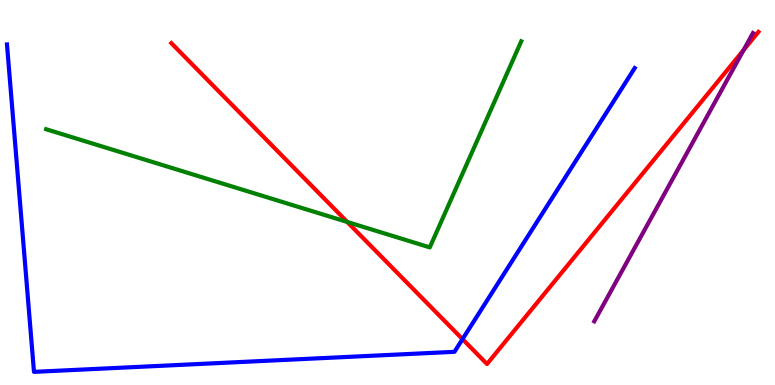[{'lines': ['blue', 'red'], 'intersections': [{'x': 5.97, 'y': 1.19}]}, {'lines': ['green', 'red'], 'intersections': [{'x': 4.48, 'y': 4.23}]}, {'lines': ['purple', 'red'], 'intersections': [{'x': 9.6, 'y': 8.7}]}, {'lines': ['blue', 'green'], 'intersections': []}, {'lines': ['blue', 'purple'], 'intersections': []}, {'lines': ['green', 'purple'], 'intersections': []}]